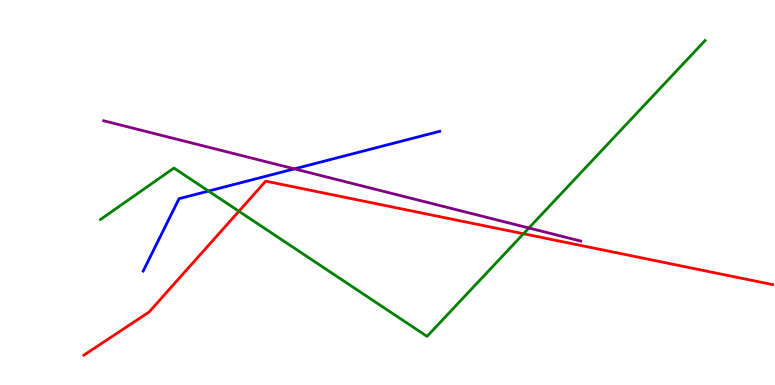[{'lines': ['blue', 'red'], 'intersections': []}, {'lines': ['green', 'red'], 'intersections': [{'x': 3.08, 'y': 4.51}, {'x': 6.75, 'y': 3.93}]}, {'lines': ['purple', 'red'], 'intersections': []}, {'lines': ['blue', 'green'], 'intersections': [{'x': 2.69, 'y': 5.04}]}, {'lines': ['blue', 'purple'], 'intersections': [{'x': 3.8, 'y': 5.61}]}, {'lines': ['green', 'purple'], 'intersections': [{'x': 6.82, 'y': 4.08}]}]